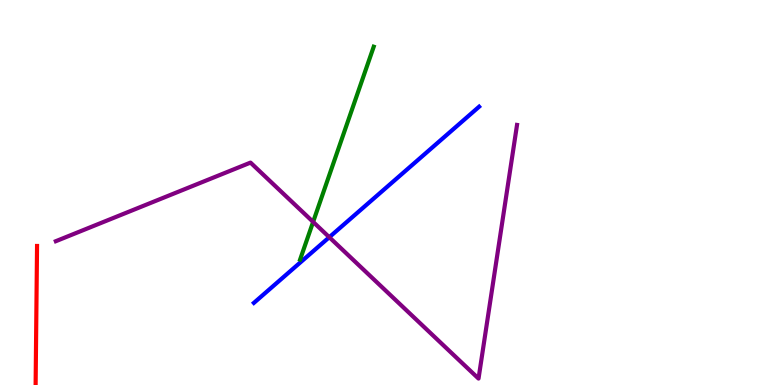[{'lines': ['blue', 'red'], 'intersections': []}, {'lines': ['green', 'red'], 'intersections': []}, {'lines': ['purple', 'red'], 'intersections': []}, {'lines': ['blue', 'green'], 'intersections': []}, {'lines': ['blue', 'purple'], 'intersections': [{'x': 4.25, 'y': 3.84}]}, {'lines': ['green', 'purple'], 'intersections': [{'x': 4.04, 'y': 4.24}]}]